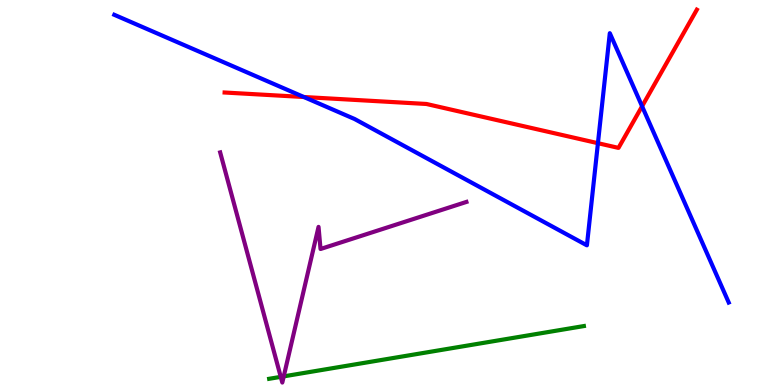[{'lines': ['blue', 'red'], 'intersections': [{'x': 3.92, 'y': 7.48}, {'x': 7.72, 'y': 6.28}, {'x': 8.28, 'y': 7.24}]}, {'lines': ['green', 'red'], 'intersections': []}, {'lines': ['purple', 'red'], 'intersections': []}, {'lines': ['blue', 'green'], 'intersections': []}, {'lines': ['blue', 'purple'], 'intersections': []}, {'lines': ['green', 'purple'], 'intersections': [{'x': 3.62, 'y': 0.212}, {'x': 3.66, 'y': 0.225}]}]